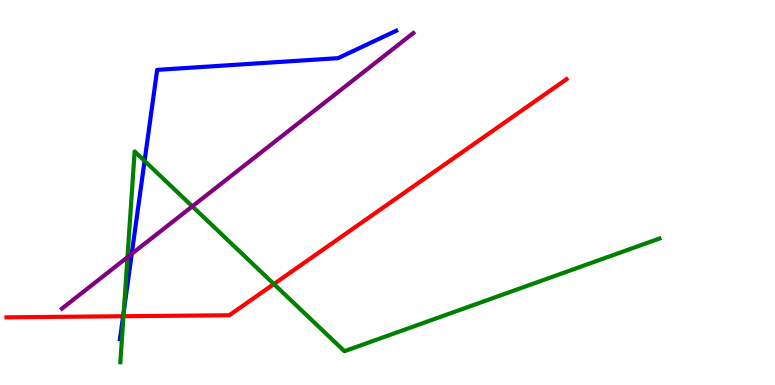[{'lines': ['blue', 'red'], 'intersections': [{'x': 1.59, 'y': 1.79}]}, {'lines': ['green', 'red'], 'intersections': [{'x': 1.59, 'y': 1.79}, {'x': 3.53, 'y': 2.62}]}, {'lines': ['purple', 'red'], 'intersections': []}, {'lines': ['blue', 'green'], 'intersections': [{'x': 1.6, 'y': 1.92}, {'x': 1.87, 'y': 5.82}]}, {'lines': ['blue', 'purple'], 'intersections': [{'x': 1.7, 'y': 3.41}]}, {'lines': ['green', 'purple'], 'intersections': [{'x': 1.64, 'y': 3.32}, {'x': 2.48, 'y': 4.64}]}]